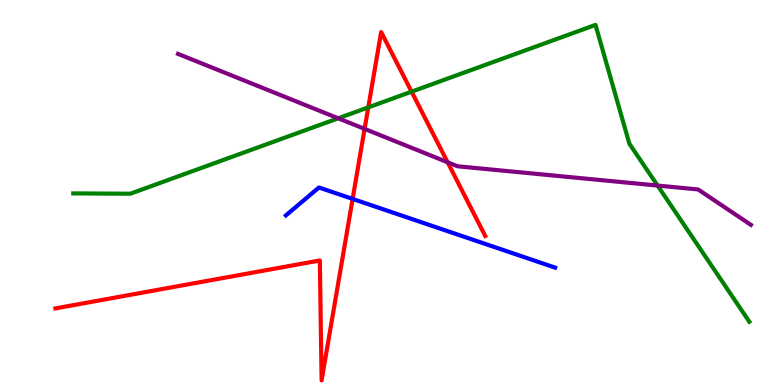[{'lines': ['blue', 'red'], 'intersections': [{'x': 4.55, 'y': 4.83}]}, {'lines': ['green', 'red'], 'intersections': [{'x': 4.75, 'y': 7.21}, {'x': 5.31, 'y': 7.62}]}, {'lines': ['purple', 'red'], 'intersections': [{'x': 4.7, 'y': 6.65}, {'x': 5.78, 'y': 5.78}]}, {'lines': ['blue', 'green'], 'intersections': []}, {'lines': ['blue', 'purple'], 'intersections': []}, {'lines': ['green', 'purple'], 'intersections': [{'x': 4.36, 'y': 6.93}, {'x': 8.48, 'y': 5.18}]}]